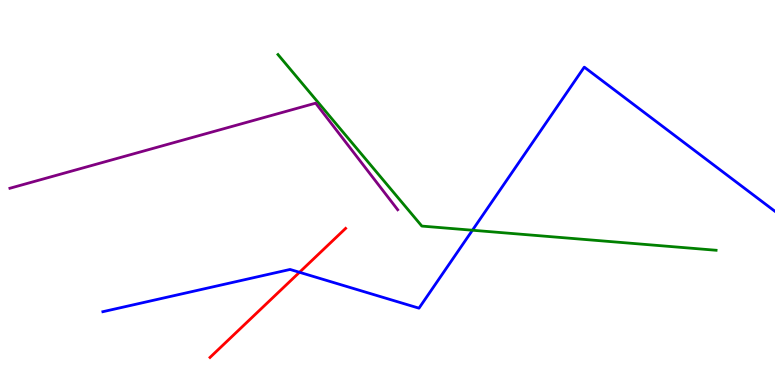[{'lines': ['blue', 'red'], 'intersections': [{'x': 3.86, 'y': 2.93}]}, {'lines': ['green', 'red'], 'intersections': []}, {'lines': ['purple', 'red'], 'intersections': []}, {'lines': ['blue', 'green'], 'intersections': [{'x': 6.1, 'y': 4.02}]}, {'lines': ['blue', 'purple'], 'intersections': []}, {'lines': ['green', 'purple'], 'intersections': []}]